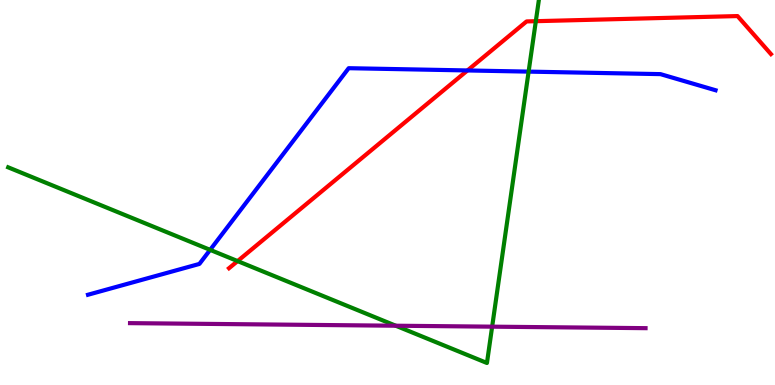[{'lines': ['blue', 'red'], 'intersections': [{'x': 6.03, 'y': 8.17}]}, {'lines': ['green', 'red'], 'intersections': [{'x': 3.07, 'y': 3.22}, {'x': 6.91, 'y': 9.45}]}, {'lines': ['purple', 'red'], 'intersections': []}, {'lines': ['blue', 'green'], 'intersections': [{'x': 2.71, 'y': 3.51}, {'x': 6.82, 'y': 8.14}]}, {'lines': ['blue', 'purple'], 'intersections': []}, {'lines': ['green', 'purple'], 'intersections': [{'x': 5.11, 'y': 1.54}, {'x': 6.35, 'y': 1.52}]}]